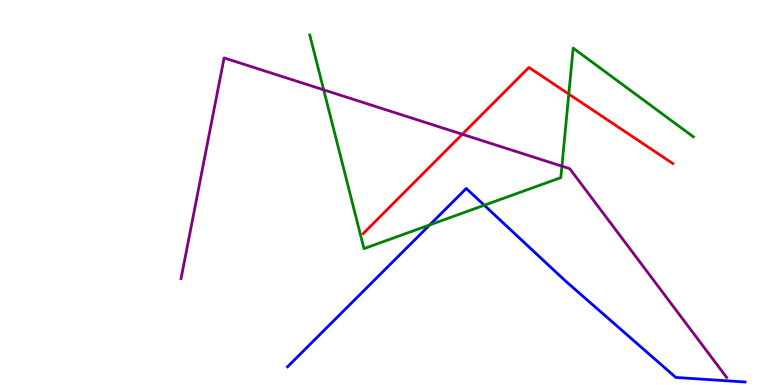[{'lines': ['blue', 'red'], 'intersections': []}, {'lines': ['green', 'red'], 'intersections': [{'x': 7.34, 'y': 7.56}]}, {'lines': ['purple', 'red'], 'intersections': [{'x': 5.97, 'y': 6.51}]}, {'lines': ['blue', 'green'], 'intersections': [{'x': 5.54, 'y': 4.16}, {'x': 6.25, 'y': 4.67}]}, {'lines': ['blue', 'purple'], 'intersections': []}, {'lines': ['green', 'purple'], 'intersections': [{'x': 4.18, 'y': 7.67}, {'x': 7.25, 'y': 5.68}]}]